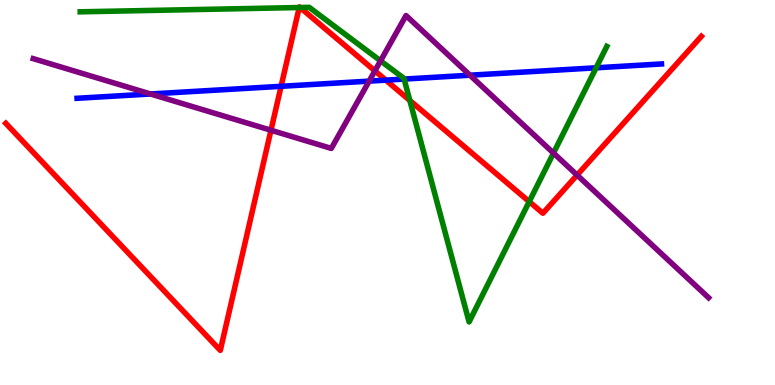[{'lines': ['blue', 'red'], 'intersections': [{'x': 3.63, 'y': 7.76}, {'x': 4.98, 'y': 7.92}]}, {'lines': ['green', 'red'], 'intersections': [{'x': 3.86, 'y': 9.8}, {'x': 3.87, 'y': 9.8}, {'x': 5.29, 'y': 7.39}, {'x': 6.83, 'y': 4.76}]}, {'lines': ['purple', 'red'], 'intersections': [{'x': 3.5, 'y': 6.62}, {'x': 4.84, 'y': 8.16}, {'x': 7.45, 'y': 5.45}]}, {'lines': ['blue', 'green'], 'intersections': [{'x': 5.21, 'y': 7.95}, {'x': 7.69, 'y': 8.24}]}, {'lines': ['blue', 'purple'], 'intersections': [{'x': 1.94, 'y': 7.56}, {'x': 4.76, 'y': 7.89}, {'x': 6.06, 'y': 8.05}]}, {'lines': ['green', 'purple'], 'intersections': [{'x': 4.91, 'y': 8.42}, {'x': 7.14, 'y': 6.02}]}]